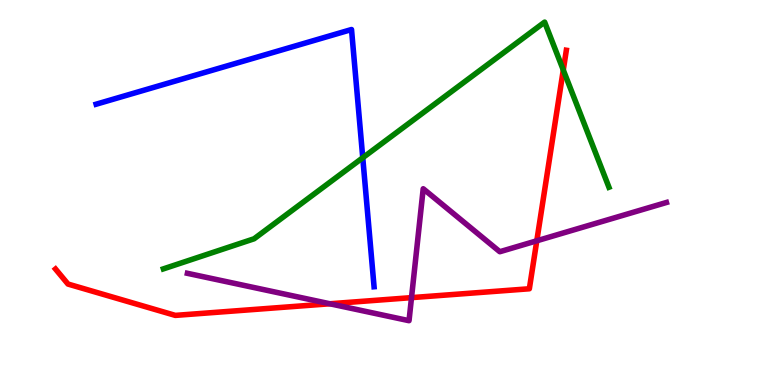[{'lines': ['blue', 'red'], 'intersections': []}, {'lines': ['green', 'red'], 'intersections': [{'x': 7.27, 'y': 8.18}]}, {'lines': ['purple', 'red'], 'intersections': [{'x': 4.26, 'y': 2.11}, {'x': 5.31, 'y': 2.27}, {'x': 6.93, 'y': 3.75}]}, {'lines': ['blue', 'green'], 'intersections': [{'x': 4.68, 'y': 5.9}]}, {'lines': ['blue', 'purple'], 'intersections': []}, {'lines': ['green', 'purple'], 'intersections': []}]